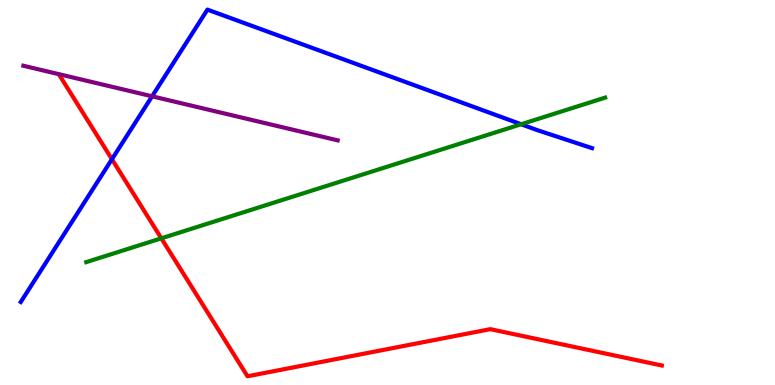[{'lines': ['blue', 'red'], 'intersections': [{'x': 1.44, 'y': 5.86}]}, {'lines': ['green', 'red'], 'intersections': [{'x': 2.08, 'y': 3.81}]}, {'lines': ['purple', 'red'], 'intersections': []}, {'lines': ['blue', 'green'], 'intersections': [{'x': 6.72, 'y': 6.77}]}, {'lines': ['blue', 'purple'], 'intersections': [{'x': 1.96, 'y': 7.5}]}, {'lines': ['green', 'purple'], 'intersections': []}]